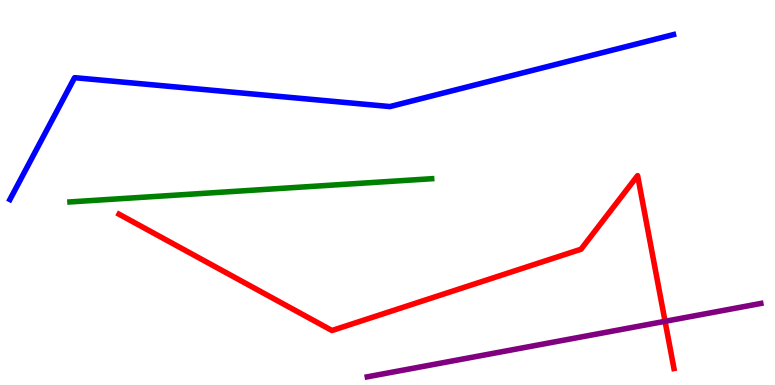[{'lines': ['blue', 'red'], 'intersections': []}, {'lines': ['green', 'red'], 'intersections': []}, {'lines': ['purple', 'red'], 'intersections': [{'x': 8.58, 'y': 1.65}]}, {'lines': ['blue', 'green'], 'intersections': []}, {'lines': ['blue', 'purple'], 'intersections': []}, {'lines': ['green', 'purple'], 'intersections': []}]